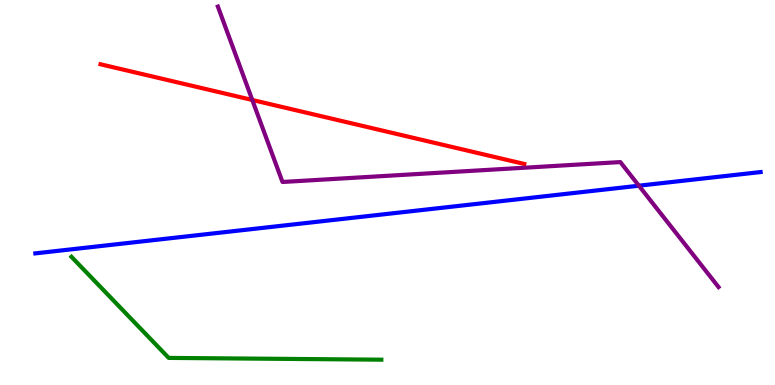[{'lines': ['blue', 'red'], 'intersections': []}, {'lines': ['green', 'red'], 'intersections': []}, {'lines': ['purple', 'red'], 'intersections': [{'x': 3.26, 'y': 7.4}]}, {'lines': ['blue', 'green'], 'intersections': []}, {'lines': ['blue', 'purple'], 'intersections': [{'x': 8.24, 'y': 5.18}]}, {'lines': ['green', 'purple'], 'intersections': []}]